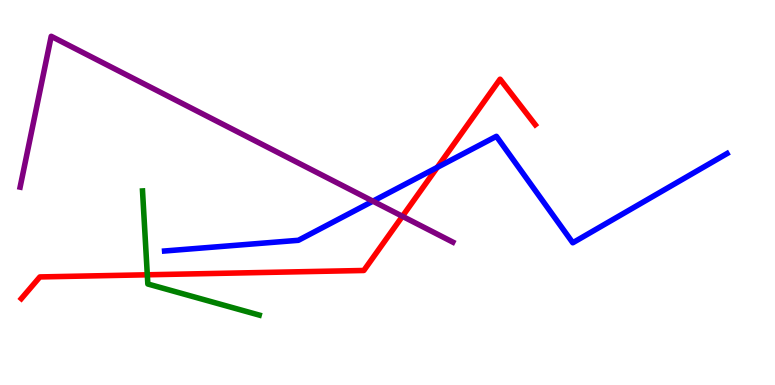[{'lines': ['blue', 'red'], 'intersections': [{'x': 5.64, 'y': 5.65}]}, {'lines': ['green', 'red'], 'intersections': [{'x': 1.9, 'y': 2.86}]}, {'lines': ['purple', 'red'], 'intersections': [{'x': 5.19, 'y': 4.38}]}, {'lines': ['blue', 'green'], 'intersections': []}, {'lines': ['blue', 'purple'], 'intersections': [{'x': 4.81, 'y': 4.77}]}, {'lines': ['green', 'purple'], 'intersections': []}]